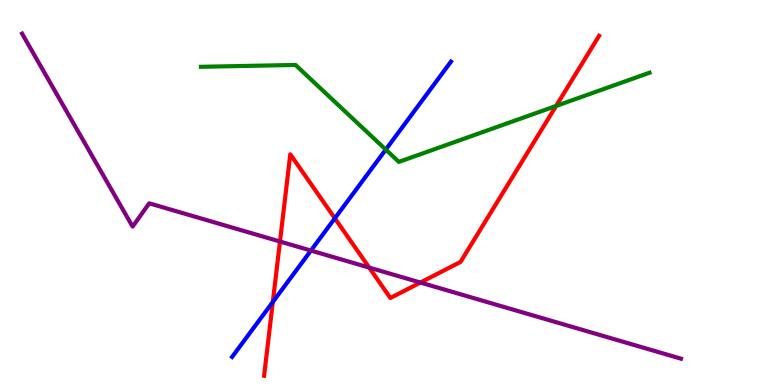[{'lines': ['blue', 'red'], 'intersections': [{'x': 3.52, 'y': 2.16}, {'x': 4.32, 'y': 4.33}]}, {'lines': ['green', 'red'], 'intersections': [{'x': 7.18, 'y': 7.25}]}, {'lines': ['purple', 'red'], 'intersections': [{'x': 3.61, 'y': 3.73}, {'x': 4.76, 'y': 3.05}, {'x': 5.42, 'y': 2.66}]}, {'lines': ['blue', 'green'], 'intersections': [{'x': 4.98, 'y': 6.11}]}, {'lines': ['blue', 'purple'], 'intersections': [{'x': 4.01, 'y': 3.49}]}, {'lines': ['green', 'purple'], 'intersections': []}]